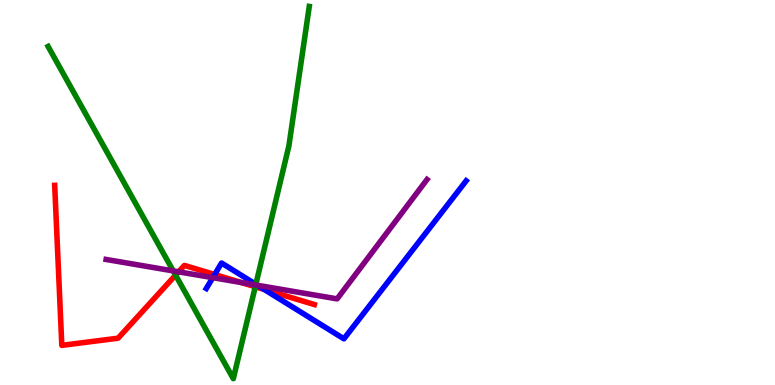[{'lines': ['blue', 'red'], 'intersections': [{'x': 2.77, 'y': 2.87}, {'x': 3.41, 'y': 2.48}]}, {'lines': ['green', 'red'], 'intersections': [{'x': 2.27, 'y': 2.85}, {'x': 3.29, 'y': 2.55}]}, {'lines': ['purple', 'red'], 'intersections': [{'x': 2.3, 'y': 2.94}, {'x': 3.11, 'y': 2.66}]}, {'lines': ['blue', 'green'], 'intersections': [{'x': 3.3, 'y': 2.62}]}, {'lines': ['blue', 'purple'], 'intersections': [{'x': 2.75, 'y': 2.79}, {'x': 3.32, 'y': 2.59}]}, {'lines': ['green', 'purple'], 'intersections': [{'x': 2.24, 'y': 2.96}, {'x': 3.3, 'y': 2.6}]}]